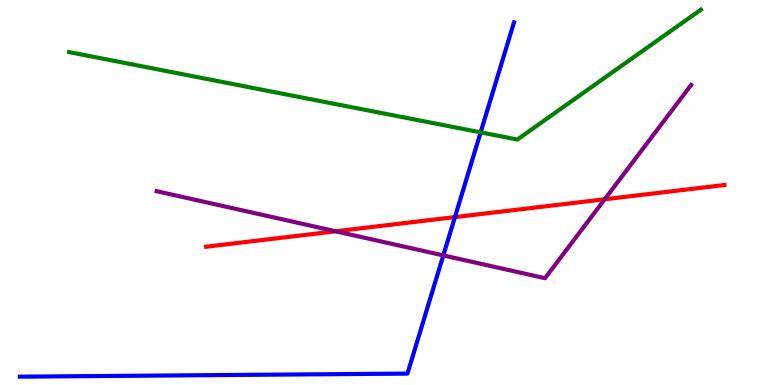[{'lines': ['blue', 'red'], 'intersections': [{'x': 5.87, 'y': 4.36}]}, {'lines': ['green', 'red'], 'intersections': []}, {'lines': ['purple', 'red'], 'intersections': [{'x': 4.33, 'y': 3.99}, {'x': 7.8, 'y': 4.82}]}, {'lines': ['blue', 'green'], 'intersections': [{'x': 6.2, 'y': 6.56}]}, {'lines': ['blue', 'purple'], 'intersections': [{'x': 5.72, 'y': 3.37}]}, {'lines': ['green', 'purple'], 'intersections': []}]